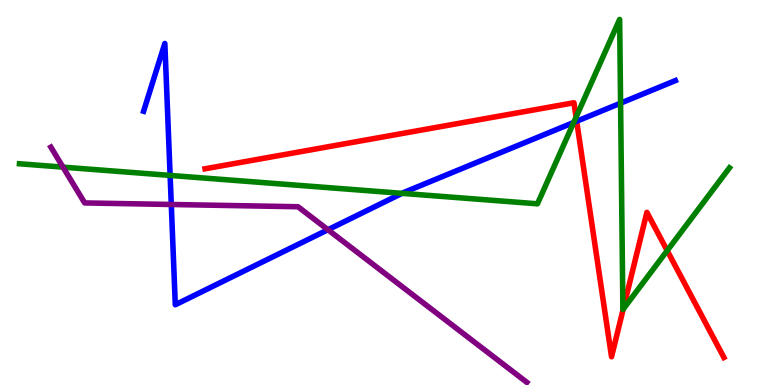[{'lines': ['blue', 'red'], 'intersections': [{'x': 7.44, 'y': 6.85}]}, {'lines': ['green', 'red'], 'intersections': [{'x': 7.43, 'y': 6.96}, {'x': 8.04, 'y': 1.97}, {'x': 8.61, 'y': 3.49}]}, {'lines': ['purple', 'red'], 'intersections': []}, {'lines': ['blue', 'green'], 'intersections': [{'x': 2.2, 'y': 5.44}, {'x': 5.19, 'y': 4.98}, {'x': 7.4, 'y': 6.82}, {'x': 8.01, 'y': 7.32}]}, {'lines': ['blue', 'purple'], 'intersections': [{'x': 2.21, 'y': 4.69}, {'x': 4.23, 'y': 4.03}]}, {'lines': ['green', 'purple'], 'intersections': [{'x': 0.813, 'y': 5.66}]}]